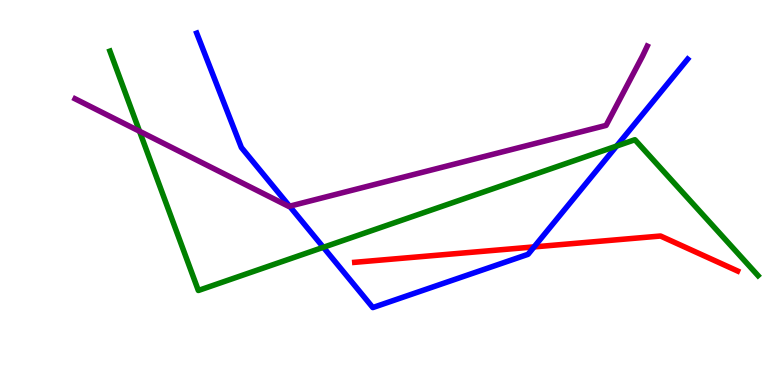[{'lines': ['blue', 'red'], 'intersections': [{'x': 6.89, 'y': 3.59}]}, {'lines': ['green', 'red'], 'intersections': []}, {'lines': ['purple', 'red'], 'intersections': []}, {'lines': ['blue', 'green'], 'intersections': [{'x': 4.17, 'y': 3.58}, {'x': 7.96, 'y': 6.21}]}, {'lines': ['blue', 'purple'], 'intersections': [{'x': 3.74, 'y': 4.64}]}, {'lines': ['green', 'purple'], 'intersections': [{'x': 1.8, 'y': 6.59}]}]